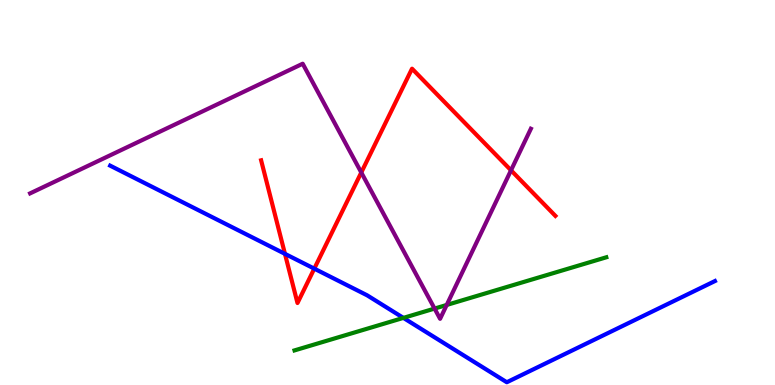[{'lines': ['blue', 'red'], 'intersections': [{'x': 3.68, 'y': 3.41}, {'x': 4.06, 'y': 3.02}]}, {'lines': ['green', 'red'], 'intersections': []}, {'lines': ['purple', 'red'], 'intersections': [{'x': 4.66, 'y': 5.52}, {'x': 6.59, 'y': 5.58}]}, {'lines': ['blue', 'green'], 'intersections': [{'x': 5.21, 'y': 1.74}]}, {'lines': ['blue', 'purple'], 'intersections': []}, {'lines': ['green', 'purple'], 'intersections': [{'x': 5.61, 'y': 1.98}, {'x': 5.76, 'y': 2.08}]}]